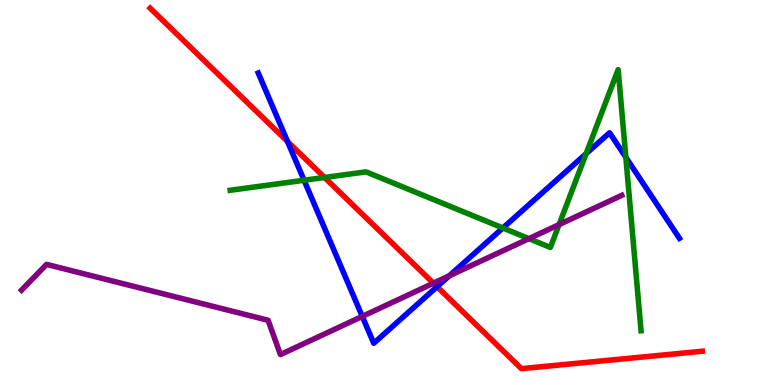[{'lines': ['blue', 'red'], 'intersections': [{'x': 3.71, 'y': 6.32}, {'x': 5.64, 'y': 2.55}]}, {'lines': ['green', 'red'], 'intersections': [{'x': 4.19, 'y': 5.39}]}, {'lines': ['purple', 'red'], 'intersections': [{'x': 5.59, 'y': 2.64}]}, {'lines': ['blue', 'green'], 'intersections': [{'x': 3.92, 'y': 5.32}, {'x': 6.49, 'y': 4.08}, {'x': 7.56, 'y': 6.01}, {'x': 8.08, 'y': 5.91}]}, {'lines': ['blue', 'purple'], 'intersections': [{'x': 4.67, 'y': 1.78}, {'x': 5.8, 'y': 2.84}]}, {'lines': ['green', 'purple'], 'intersections': [{'x': 6.82, 'y': 3.8}, {'x': 7.21, 'y': 4.17}]}]